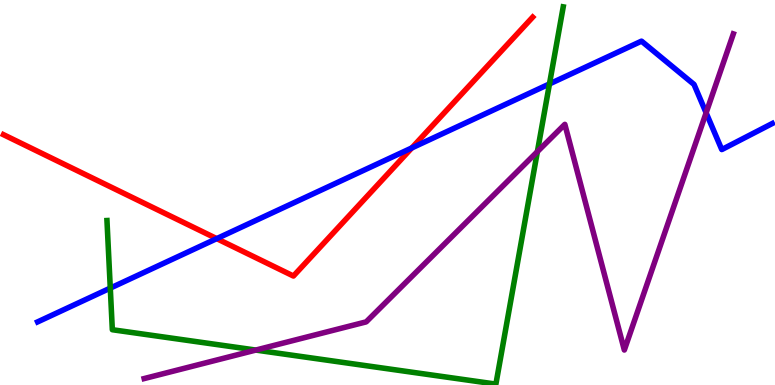[{'lines': ['blue', 'red'], 'intersections': [{'x': 2.8, 'y': 3.8}, {'x': 5.31, 'y': 6.16}]}, {'lines': ['green', 'red'], 'intersections': []}, {'lines': ['purple', 'red'], 'intersections': []}, {'lines': ['blue', 'green'], 'intersections': [{'x': 1.42, 'y': 2.52}, {'x': 7.09, 'y': 7.82}]}, {'lines': ['blue', 'purple'], 'intersections': [{'x': 9.11, 'y': 7.07}]}, {'lines': ['green', 'purple'], 'intersections': [{'x': 3.3, 'y': 0.907}, {'x': 6.93, 'y': 6.06}]}]